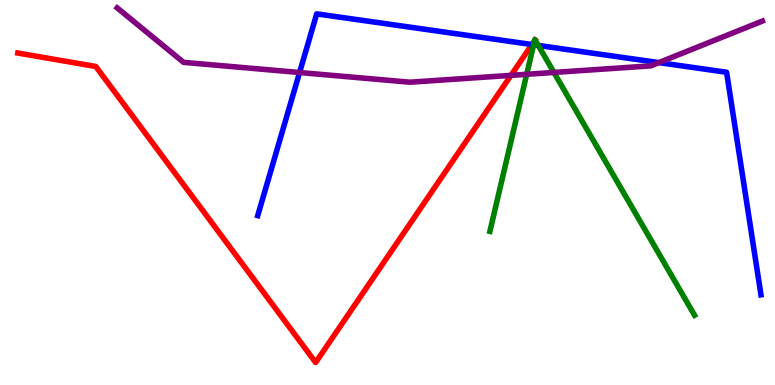[{'lines': ['blue', 'red'], 'intersections': [{'x': 6.86, 'y': 8.84}]}, {'lines': ['green', 'red'], 'intersections': [{'x': 6.9, 'y': 8.94}]}, {'lines': ['purple', 'red'], 'intersections': [{'x': 6.59, 'y': 8.04}]}, {'lines': ['blue', 'green'], 'intersections': [{'x': 6.89, 'y': 8.84}, {'x': 6.95, 'y': 8.82}]}, {'lines': ['blue', 'purple'], 'intersections': [{'x': 3.87, 'y': 8.12}, {'x': 8.5, 'y': 8.37}]}, {'lines': ['green', 'purple'], 'intersections': [{'x': 6.8, 'y': 8.07}, {'x': 7.15, 'y': 8.12}]}]